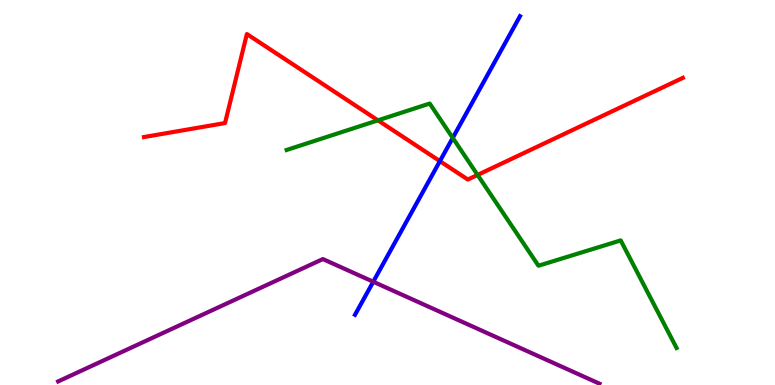[{'lines': ['blue', 'red'], 'intersections': [{'x': 5.68, 'y': 5.81}]}, {'lines': ['green', 'red'], 'intersections': [{'x': 4.88, 'y': 6.87}, {'x': 6.16, 'y': 5.46}]}, {'lines': ['purple', 'red'], 'intersections': []}, {'lines': ['blue', 'green'], 'intersections': [{'x': 5.84, 'y': 6.42}]}, {'lines': ['blue', 'purple'], 'intersections': [{'x': 4.82, 'y': 2.68}]}, {'lines': ['green', 'purple'], 'intersections': []}]